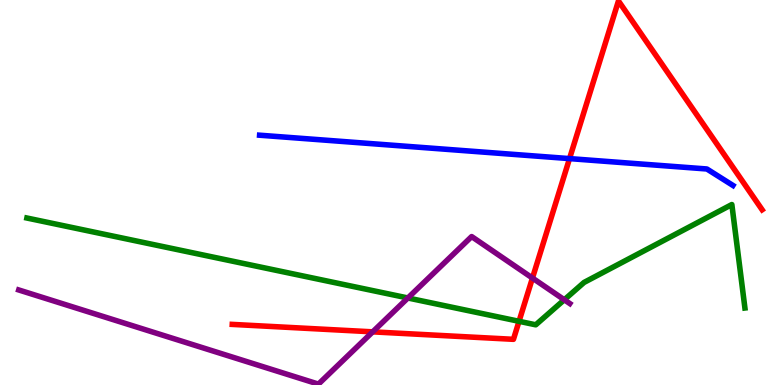[{'lines': ['blue', 'red'], 'intersections': [{'x': 7.35, 'y': 5.88}]}, {'lines': ['green', 'red'], 'intersections': [{'x': 6.7, 'y': 1.65}]}, {'lines': ['purple', 'red'], 'intersections': [{'x': 4.81, 'y': 1.38}, {'x': 6.87, 'y': 2.78}]}, {'lines': ['blue', 'green'], 'intersections': []}, {'lines': ['blue', 'purple'], 'intersections': []}, {'lines': ['green', 'purple'], 'intersections': [{'x': 5.26, 'y': 2.26}, {'x': 7.28, 'y': 2.21}]}]